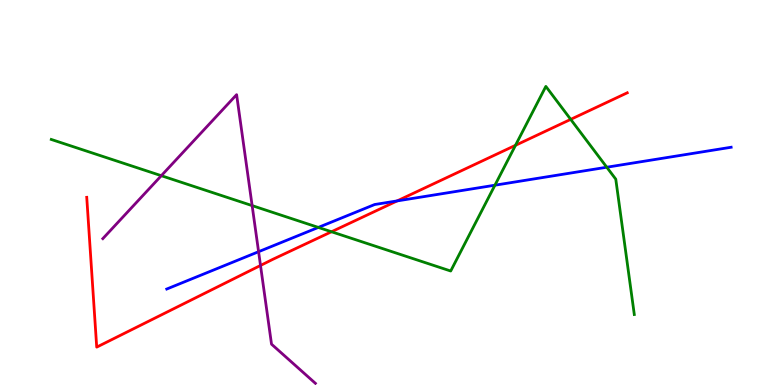[{'lines': ['blue', 'red'], 'intersections': [{'x': 5.12, 'y': 4.78}]}, {'lines': ['green', 'red'], 'intersections': [{'x': 4.28, 'y': 3.98}, {'x': 6.65, 'y': 6.23}, {'x': 7.36, 'y': 6.9}]}, {'lines': ['purple', 'red'], 'intersections': [{'x': 3.36, 'y': 3.1}]}, {'lines': ['blue', 'green'], 'intersections': [{'x': 4.11, 'y': 4.09}, {'x': 6.39, 'y': 5.19}, {'x': 7.83, 'y': 5.66}]}, {'lines': ['blue', 'purple'], 'intersections': [{'x': 3.34, 'y': 3.46}]}, {'lines': ['green', 'purple'], 'intersections': [{'x': 2.08, 'y': 5.44}, {'x': 3.25, 'y': 4.66}]}]